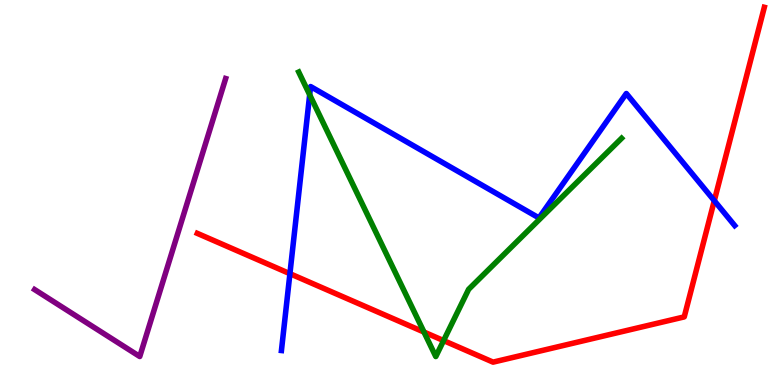[{'lines': ['blue', 'red'], 'intersections': [{'x': 3.74, 'y': 2.89}, {'x': 9.22, 'y': 4.79}]}, {'lines': ['green', 'red'], 'intersections': [{'x': 5.47, 'y': 1.38}, {'x': 5.72, 'y': 1.15}]}, {'lines': ['purple', 'red'], 'intersections': []}, {'lines': ['blue', 'green'], 'intersections': [{'x': 4.0, 'y': 7.54}]}, {'lines': ['blue', 'purple'], 'intersections': []}, {'lines': ['green', 'purple'], 'intersections': []}]